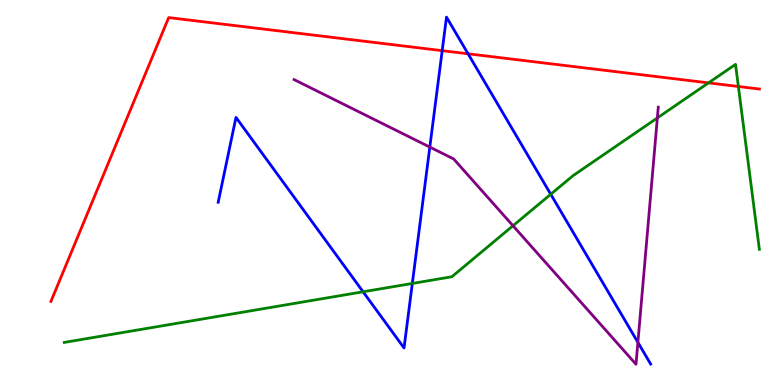[{'lines': ['blue', 'red'], 'intersections': [{'x': 5.71, 'y': 8.68}, {'x': 6.04, 'y': 8.6}]}, {'lines': ['green', 'red'], 'intersections': [{'x': 9.14, 'y': 7.85}, {'x': 9.53, 'y': 7.75}]}, {'lines': ['purple', 'red'], 'intersections': []}, {'lines': ['blue', 'green'], 'intersections': [{'x': 4.68, 'y': 2.42}, {'x': 5.32, 'y': 2.64}, {'x': 7.11, 'y': 4.95}]}, {'lines': ['blue', 'purple'], 'intersections': [{'x': 5.55, 'y': 6.18}, {'x': 8.23, 'y': 1.11}]}, {'lines': ['green', 'purple'], 'intersections': [{'x': 6.62, 'y': 4.14}, {'x': 8.48, 'y': 6.94}]}]